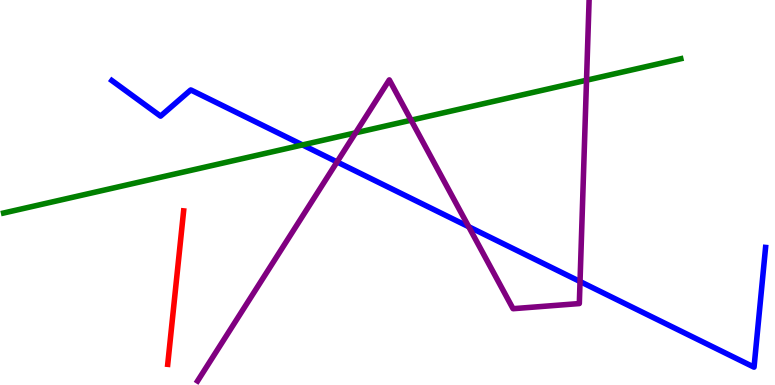[{'lines': ['blue', 'red'], 'intersections': []}, {'lines': ['green', 'red'], 'intersections': []}, {'lines': ['purple', 'red'], 'intersections': []}, {'lines': ['blue', 'green'], 'intersections': [{'x': 3.9, 'y': 6.24}]}, {'lines': ['blue', 'purple'], 'intersections': [{'x': 4.35, 'y': 5.79}, {'x': 6.05, 'y': 4.11}, {'x': 7.48, 'y': 2.69}]}, {'lines': ['green', 'purple'], 'intersections': [{'x': 4.59, 'y': 6.55}, {'x': 5.3, 'y': 6.88}, {'x': 7.57, 'y': 7.92}]}]